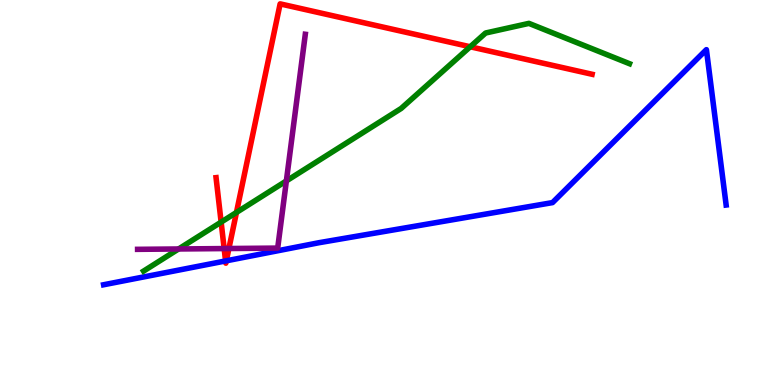[{'lines': ['blue', 'red'], 'intersections': [{'x': 2.91, 'y': 3.22}, {'x': 2.92, 'y': 3.23}]}, {'lines': ['green', 'red'], 'intersections': [{'x': 2.85, 'y': 4.23}, {'x': 3.05, 'y': 4.48}, {'x': 6.07, 'y': 8.79}]}, {'lines': ['purple', 'red'], 'intersections': [{'x': 2.89, 'y': 3.54}, {'x': 2.95, 'y': 3.54}]}, {'lines': ['blue', 'green'], 'intersections': []}, {'lines': ['blue', 'purple'], 'intersections': []}, {'lines': ['green', 'purple'], 'intersections': [{'x': 2.3, 'y': 3.53}, {'x': 3.7, 'y': 5.3}]}]